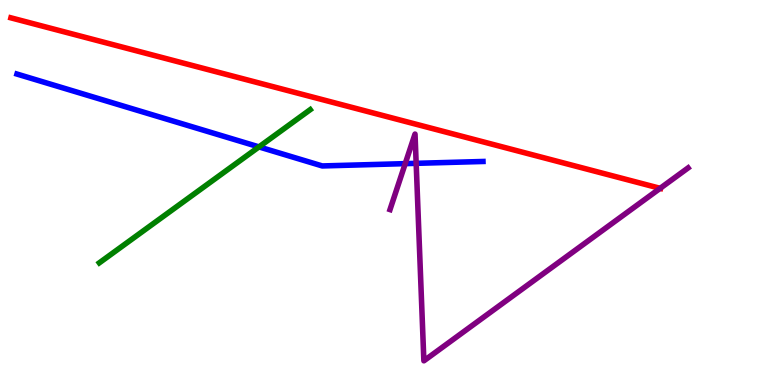[{'lines': ['blue', 'red'], 'intersections': []}, {'lines': ['green', 'red'], 'intersections': []}, {'lines': ['purple', 'red'], 'intersections': [{'x': 8.52, 'y': 5.11}]}, {'lines': ['blue', 'green'], 'intersections': [{'x': 3.34, 'y': 6.18}]}, {'lines': ['blue', 'purple'], 'intersections': [{'x': 5.23, 'y': 5.75}, {'x': 5.37, 'y': 5.76}]}, {'lines': ['green', 'purple'], 'intersections': []}]